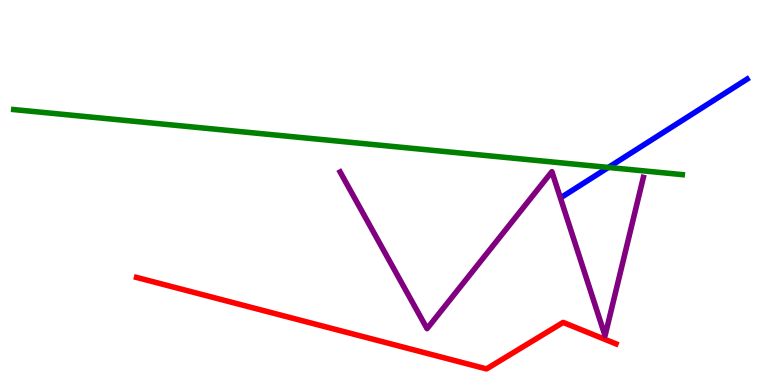[{'lines': ['blue', 'red'], 'intersections': []}, {'lines': ['green', 'red'], 'intersections': []}, {'lines': ['purple', 'red'], 'intersections': []}, {'lines': ['blue', 'green'], 'intersections': [{'x': 7.85, 'y': 5.65}]}, {'lines': ['blue', 'purple'], 'intersections': []}, {'lines': ['green', 'purple'], 'intersections': []}]